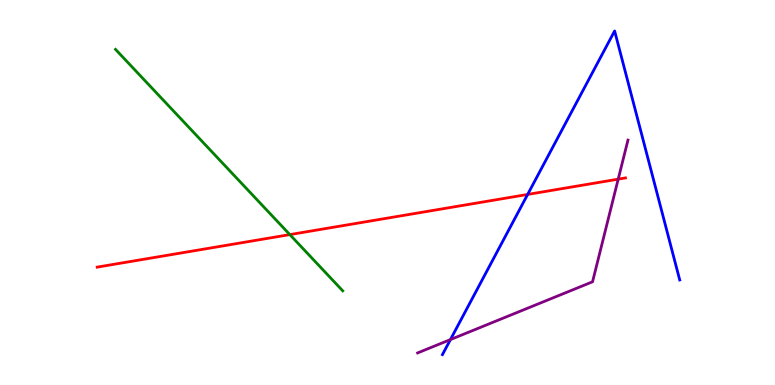[{'lines': ['blue', 'red'], 'intersections': [{'x': 6.81, 'y': 4.95}]}, {'lines': ['green', 'red'], 'intersections': [{'x': 3.74, 'y': 3.91}]}, {'lines': ['purple', 'red'], 'intersections': [{'x': 7.98, 'y': 5.35}]}, {'lines': ['blue', 'green'], 'intersections': []}, {'lines': ['blue', 'purple'], 'intersections': [{'x': 5.81, 'y': 1.18}]}, {'lines': ['green', 'purple'], 'intersections': []}]